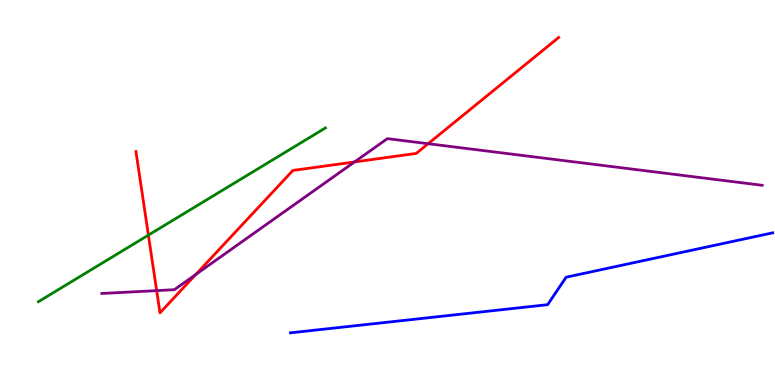[{'lines': ['blue', 'red'], 'intersections': []}, {'lines': ['green', 'red'], 'intersections': [{'x': 1.91, 'y': 3.89}]}, {'lines': ['purple', 'red'], 'intersections': [{'x': 2.02, 'y': 2.45}, {'x': 2.53, 'y': 2.87}, {'x': 4.57, 'y': 5.79}, {'x': 5.52, 'y': 6.27}]}, {'lines': ['blue', 'green'], 'intersections': []}, {'lines': ['blue', 'purple'], 'intersections': []}, {'lines': ['green', 'purple'], 'intersections': []}]